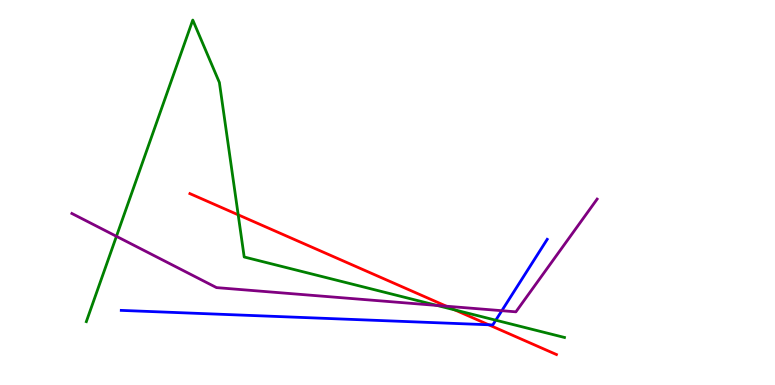[{'lines': ['blue', 'red'], 'intersections': [{'x': 6.31, 'y': 1.56}]}, {'lines': ['green', 'red'], 'intersections': [{'x': 3.07, 'y': 4.42}, {'x': 5.87, 'y': 1.95}]}, {'lines': ['purple', 'red'], 'intersections': [{'x': 5.76, 'y': 2.05}]}, {'lines': ['blue', 'green'], 'intersections': [{'x': 6.4, 'y': 1.68}]}, {'lines': ['blue', 'purple'], 'intersections': [{'x': 6.48, 'y': 1.93}]}, {'lines': ['green', 'purple'], 'intersections': [{'x': 1.5, 'y': 3.86}, {'x': 5.64, 'y': 2.07}]}]